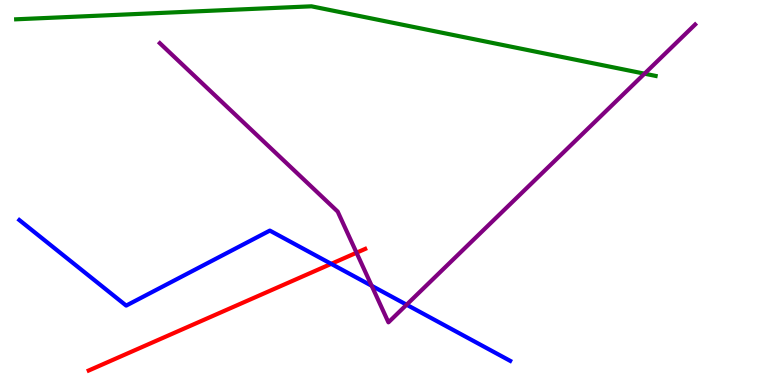[{'lines': ['blue', 'red'], 'intersections': [{'x': 4.27, 'y': 3.15}]}, {'lines': ['green', 'red'], 'intersections': []}, {'lines': ['purple', 'red'], 'intersections': [{'x': 4.6, 'y': 3.44}]}, {'lines': ['blue', 'green'], 'intersections': []}, {'lines': ['blue', 'purple'], 'intersections': [{'x': 4.8, 'y': 2.58}, {'x': 5.25, 'y': 2.09}]}, {'lines': ['green', 'purple'], 'intersections': [{'x': 8.32, 'y': 8.09}]}]